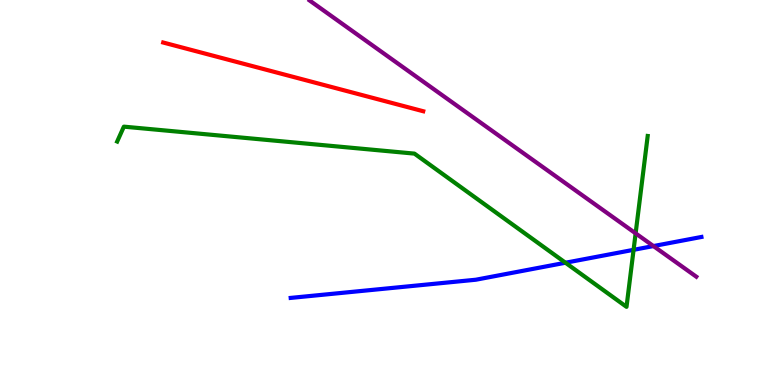[{'lines': ['blue', 'red'], 'intersections': []}, {'lines': ['green', 'red'], 'intersections': []}, {'lines': ['purple', 'red'], 'intersections': []}, {'lines': ['blue', 'green'], 'intersections': [{'x': 7.3, 'y': 3.18}, {'x': 8.18, 'y': 3.51}]}, {'lines': ['blue', 'purple'], 'intersections': [{'x': 8.43, 'y': 3.61}]}, {'lines': ['green', 'purple'], 'intersections': [{'x': 8.2, 'y': 3.94}]}]